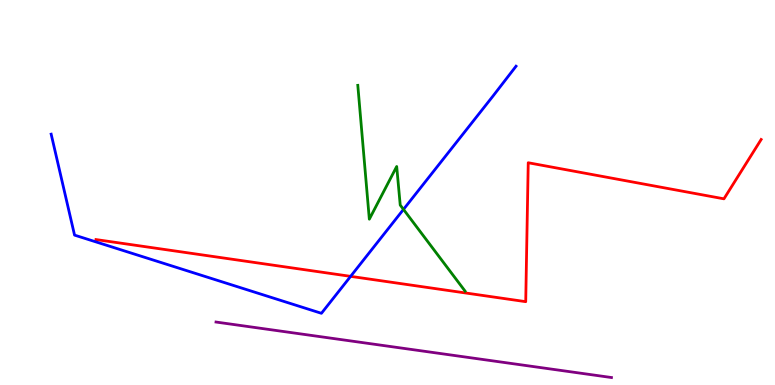[{'lines': ['blue', 'red'], 'intersections': [{'x': 4.52, 'y': 2.82}]}, {'lines': ['green', 'red'], 'intersections': []}, {'lines': ['purple', 'red'], 'intersections': []}, {'lines': ['blue', 'green'], 'intersections': [{'x': 5.21, 'y': 4.56}]}, {'lines': ['blue', 'purple'], 'intersections': []}, {'lines': ['green', 'purple'], 'intersections': []}]